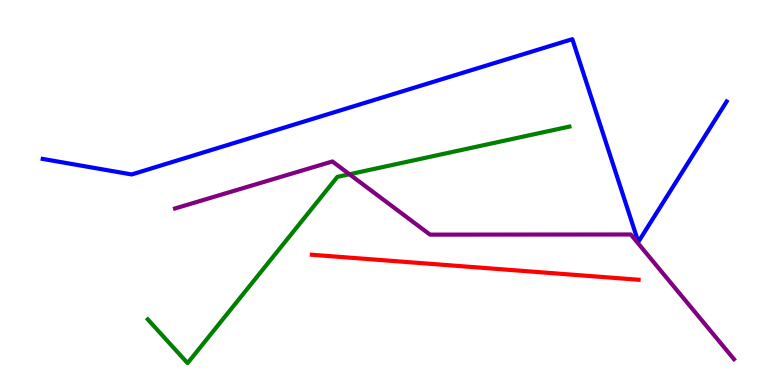[{'lines': ['blue', 'red'], 'intersections': []}, {'lines': ['green', 'red'], 'intersections': []}, {'lines': ['purple', 'red'], 'intersections': []}, {'lines': ['blue', 'green'], 'intersections': []}, {'lines': ['blue', 'purple'], 'intersections': []}, {'lines': ['green', 'purple'], 'intersections': [{'x': 4.51, 'y': 5.47}]}]